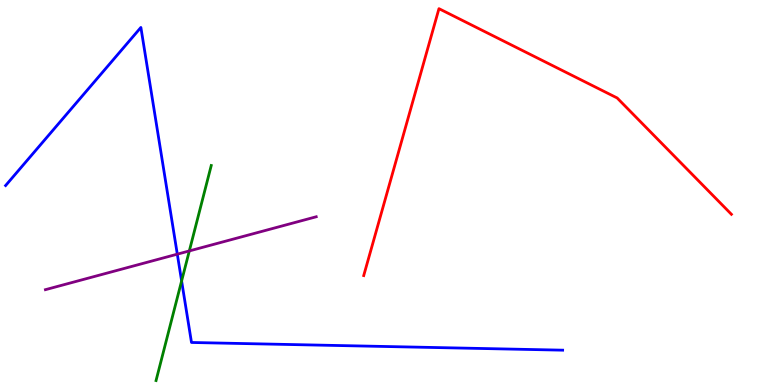[{'lines': ['blue', 'red'], 'intersections': []}, {'lines': ['green', 'red'], 'intersections': []}, {'lines': ['purple', 'red'], 'intersections': []}, {'lines': ['blue', 'green'], 'intersections': [{'x': 2.34, 'y': 2.7}]}, {'lines': ['blue', 'purple'], 'intersections': [{'x': 2.29, 'y': 3.4}]}, {'lines': ['green', 'purple'], 'intersections': [{'x': 2.44, 'y': 3.48}]}]